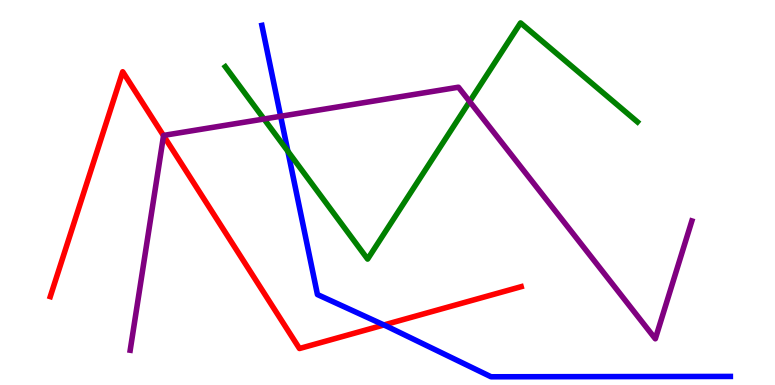[{'lines': ['blue', 'red'], 'intersections': [{'x': 4.95, 'y': 1.56}]}, {'lines': ['green', 'red'], 'intersections': []}, {'lines': ['purple', 'red'], 'intersections': [{'x': 2.11, 'y': 6.48}]}, {'lines': ['blue', 'green'], 'intersections': [{'x': 3.71, 'y': 6.07}]}, {'lines': ['blue', 'purple'], 'intersections': [{'x': 3.62, 'y': 6.98}]}, {'lines': ['green', 'purple'], 'intersections': [{'x': 3.41, 'y': 6.91}, {'x': 6.06, 'y': 7.36}]}]